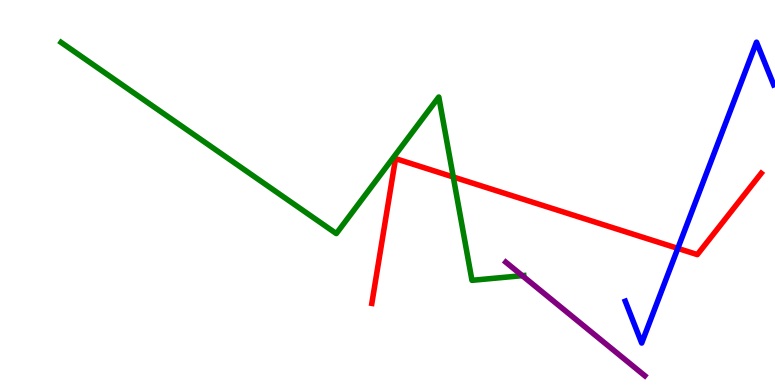[{'lines': ['blue', 'red'], 'intersections': [{'x': 8.75, 'y': 3.55}]}, {'lines': ['green', 'red'], 'intersections': [{'x': 5.85, 'y': 5.4}]}, {'lines': ['purple', 'red'], 'intersections': []}, {'lines': ['blue', 'green'], 'intersections': []}, {'lines': ['blue', 'purple'], 'intersections': []}, {'lines': ['green', 'purple'], 'intersections': [{'x': 6.74, 'y': 2.84}]}]